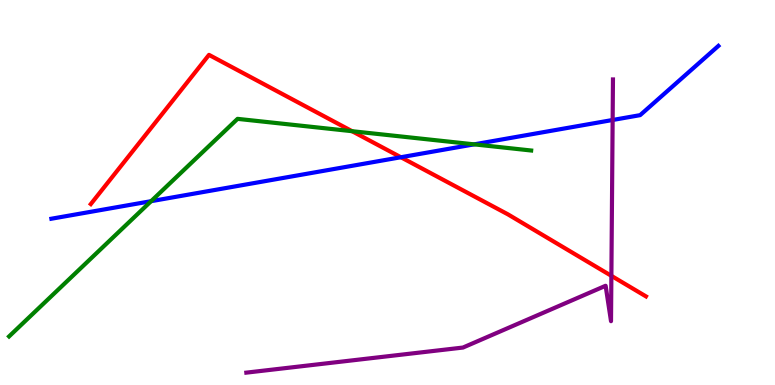[{'lines': ['blue', 'red'], 'intersections': [{'x': 5.17, 'y': 5.92}]}, {'lines': ['green', 'red'], 'intersections': [{'x': 4.54, 'y': 6.59}]}, {'lines': ['purple', 'red'], 'intersections': [{'x': 7.89, 'y': 2.84}]}, {'lines': ['blue', 'green'], 'intersections': [{'x': 1.95, 'y': 4.77}, {'x': 6.12, 'y': 6.25}]}, {'lines': ['blue', 'purple'], 'intersections': [{'x': 7.91, 'y': 6.88}]}, {'lines': ['green', 'purple'], 'intersections': []}]